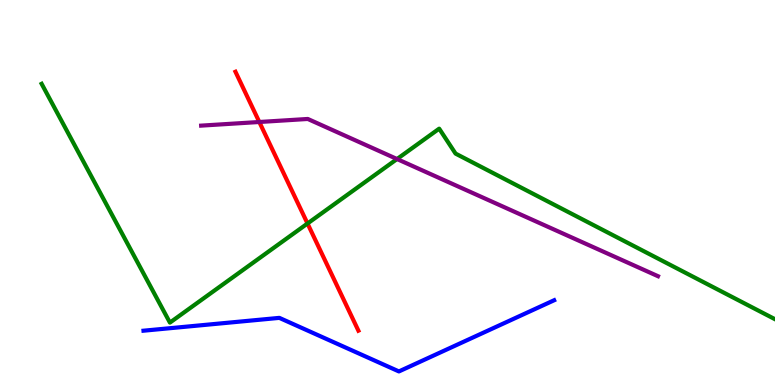[{'lines': ['blue', 'red'], 'intersections': []}, {'lines': ['green', 'red'], 'intersections': [{'x': 3.97, 'y': 4.19}]}, {'lines': ['purple', 'red'], 'intersections': [{'x': 3.35, 'y': 6.83}]}, {'lines': ['blue', 'green'], 'intersections': []}, {'lines': ['blue', 'purple'], 'intersections': []}, {'lines': ['green', 'purple'], 'intersections': [{'x': 5.12, 'y': 5.87}]}]